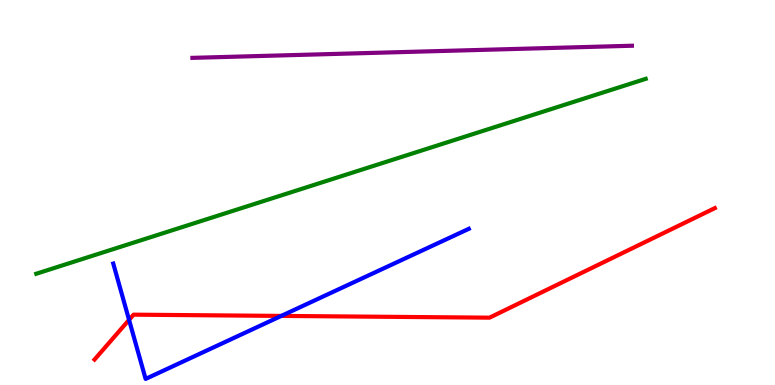[{'lines': ['blue', 'red'], 'intersections': [{'x': 1.67, 'y': 1.69}, {'x': 3.63, 'y': 1.79}]}, {'lines': ['green', 'red'], 'intersections': []}, {'lines': ['purple', 'red'], 'intersections': []}, {'lines': ['blue', 'green'], 'intersections': []}, {'lines': ['blue', 'purple'], 'intersections': []}, {'lines': ['green', 'purple'], 'intersections': []}]